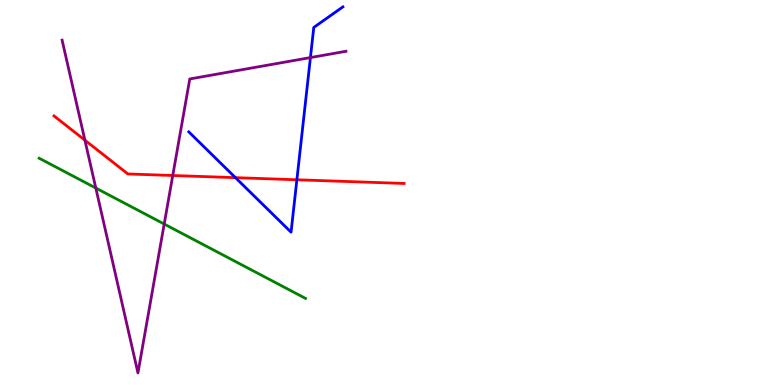[{'lines': ['blue', 'red'], 'intersections': [{'x': 3.04, 'y': 5.39}, {'x': 3.83, 'y': 5.33}]}, {'lines': ['green', 'red'], 'intersections': []}, {'lines': ['purple', 'red'], 'intersections': [{'x': 1.1, 'y': 6.36}, {'x': 2.23, 'y': 5.44}]}, {'lines': ['blue', 'green'], 'intersections': []}, {'lines': ['blue', 'purple'], 'intersections': [{'x': 4.01, 'y': 8.5}]}, {'lines': ['green', 'purple'], 'intersections': [{'x': 1.24, 'y': 5.12}, {'x': 2.12, 'y': 4.18}]}]